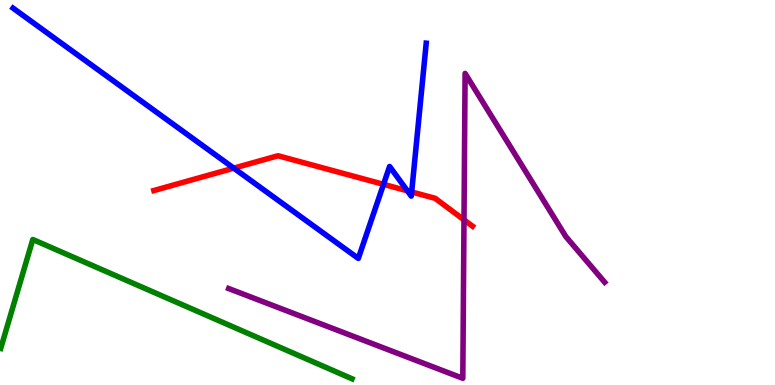[{'lines': ['blue', 'red'], 'intersections': [{'x': 3.02, 'y': 5.63}, {'x': 4.95, 'y': 5.21}, {'x': 5.26, 'y': 5.04}, {'x': 5.31, 'y': 5.01}]}, {'lines': ['green', 'red'], 'intersections': []}, {'lines': ['purple', 'red'], 'intersections': [{'x': 5.99, 'y': 4.29}]}, {'lines': ['blue', 'green'], 'intersections': []}, {'lines': ['blue', 'purple'], 'intersections': []}, {'lines': ['green', 'purple'], 'intersections': []}]